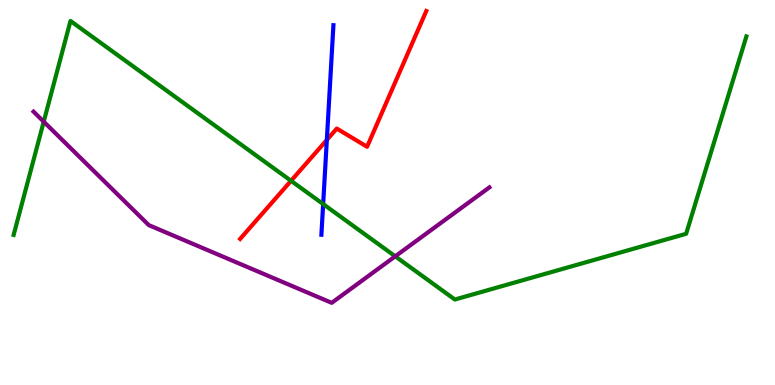[{'lines': ['blue', 'red'], 'intersections': [{'x': 4.22, 'y': 6.37}]}, {'lines': ['green', 'red'], 'intersections': [{'x': 3.76, 'y': 5.3}]}, {'lines': ['purple', 'red'], 'intersections': []}, {'lines': ['blue', 'green'], 'intersections': [{'x': 4.17, 'y': 4.7}]}, {'lines': ['blue', 'purple'], 'intersections': []}, {'lines': ['green', 'purple'], 'intersections': [{'x': 0.564, 'y': 6.84}, {'x': 5.1, 'y': 3.34}]}]